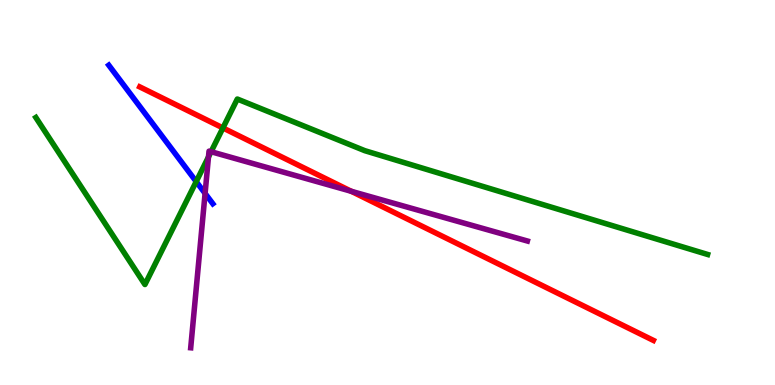[{'lines': ['blue', 'red'], 'intersections': []}, {'lines': ['green', 'red'], 'intersections': [{'x': 2.88, 'y': 6.68}]}, {'lines': ['purple', 'red'], 'intersections': [{'x': 4.53, 'y': 5.03}]}, {'lines': ['blue', 'green'], 'intersections': [{'x': 2.53, 'y': 5.28}]}, {'lines': ['blue', 'purple'], 'intersections': [{'x': 2.65, 'y': 4.98}]}, {'lines': ['green', 'purple'], 'intersections': [{'x': 2.69, 'y': 5.92}, {'x': 2.72, 'y': 6.06}]}]